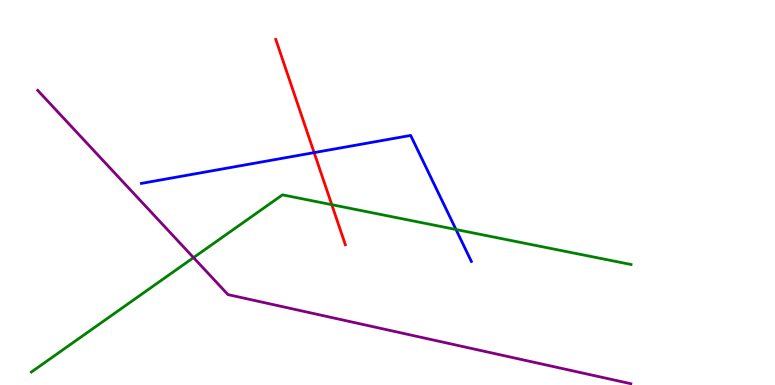[{'lines': ['blue', 'red'], 'intersections': [{'x': 4.05, 'y': 6.04}]}, {'lines': ['green', 'red'], 'intersections': [{'x': 4.28, 'y': 4.68}]}, {'lines': ['purple', 'red'], 'intersections': []}, {'lines': ['blue', 'green'], 'intersections': [{'x': 5.88, 'y': 4.04}]}, {'lines': ['blue', 'purple'], 'intersections': []}, {'lines': ['green', 'purple'], 'intersections': [{'x': 2.5, 'y': 3.31}]}]